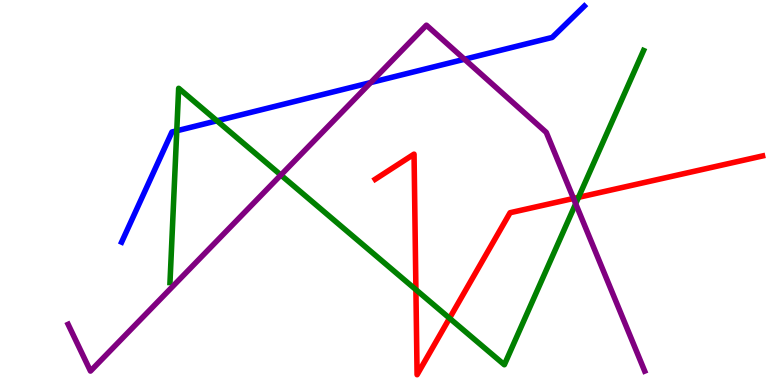[{'lines': ['blue', 'red'], 'intersections': []}, {'lines': ['green', 'red'], 'intersections': [{'x': 5.37, 'y': 2.48}, {'x': 5.8, 'y': 1.73}, {'x': 7.46, 'y': 4.87}]}, {'lines': ['purple', 'red'], 'intersections': [{'x': 7.4, 'y': 4.85}]}, {'lines': ['blue', 'green'], 'intersections': [{'x': 2.28, 'y': 6.6}, {'x': 2.8, 'y': 6.86}]}, {'lines': ['blue', 'purple'], 'intersections': [{'x': 4.78, 'y': 7.86}, {'x': 5.99, 'y': 8.46}]}, {'lines': ['green', 'purple'], 'intersections': [{'x': 3.62, 'y': 5.45}, {'x': 7.43, 'y': 4.71}]}]